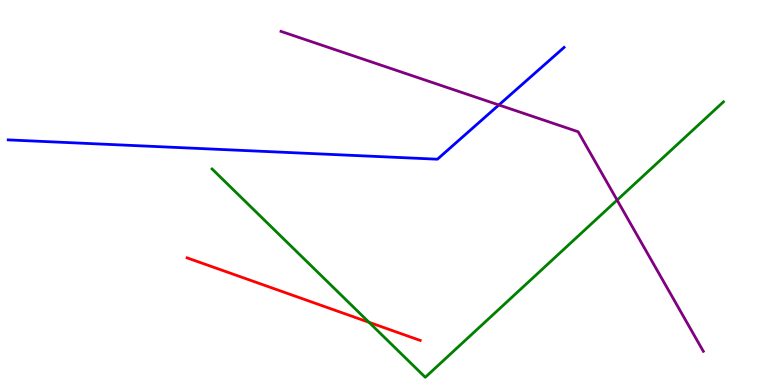[{'lines': ['blue', 'red'], 'intersections': []}, {'lines': ['green', 'red'], 'intersections': [{'x': 4.76, 'y': 1.63}]}, {'lines': ['purple', 'red'], 'intersections': []}, {'lines': ['blue', 'green'], 'intersections': []}, {'lines': ['blue', 'purple'], 'intersections': [{'x': 6.44, 'y': 7.27}]}, {'lines': ['green', 'purple'], 'intersections': [{'x': 7.96, 'y': 4.8}]}]